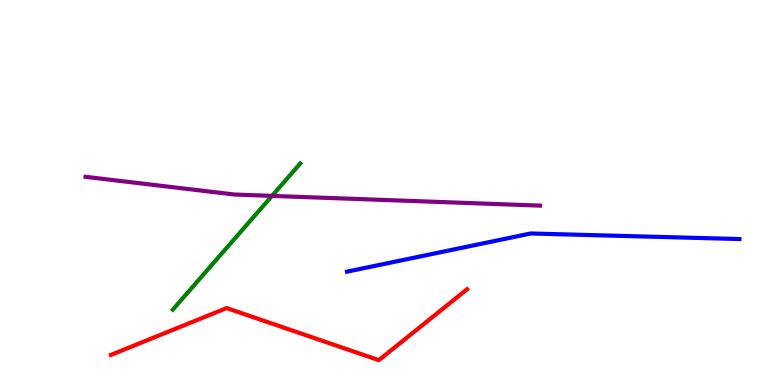[{'lines': ['blue', 'red'], 'intersections': []}, {'lines': ['green', 'red'], 'intersections': []}, {'lines': ['purple', 'red'], 'intersections': []}, {'lines': ['blue', 'green'], 'intersections': []}, {'lines': ['blue', 'purple'], 'intersections': []}, {'lines': ['green', 'purple'], 'intersections': [{'x': 3.51, 'y': 4.91}]}]